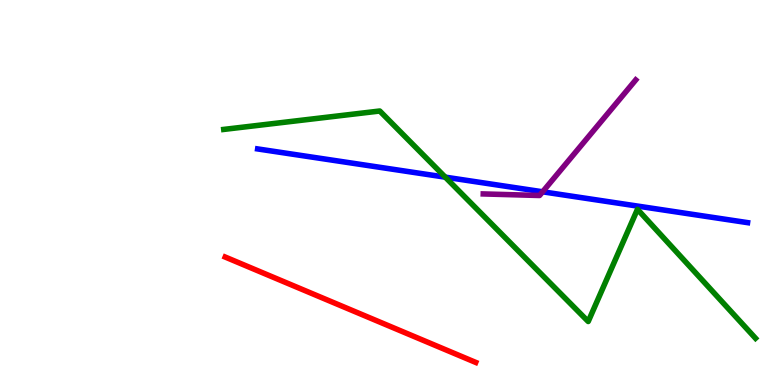[{'lines': ['blue', 'red'], 'intersections': []}, {'lines': ['green', 'red'], 'intersections': []}, {'lines': ['purple', 'red'], 'intersections': []}, {'lines': ['blue', 'green'], 'intersections': [{'x': 5.75, 'y': 5.4}]}, {'lines': ['blue', 'purple'], 'intersections': [{'x': 7.0, 'y': 5.02}]}, {'lines': ['green', 'purple'], 'intersections': []}]